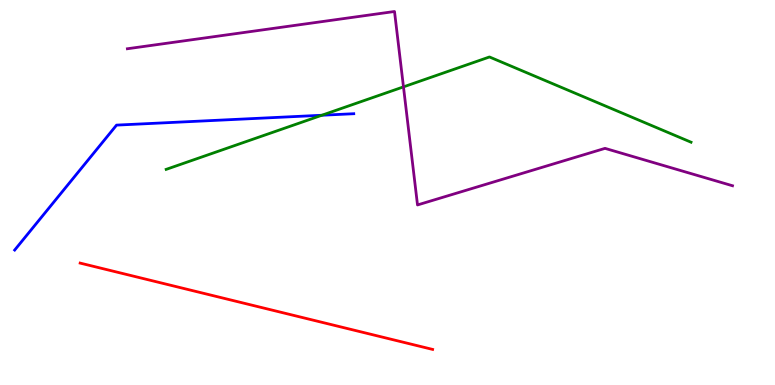[{'lines': ['blue', 'red'], 'intersections': []}, {'lines': ['green', 'red'], 'intersections': []}, {'lines': ['purple', 'red'], 'intersections': []}, {'lines': ['blue', 'green'], 'intersections': [{'x': 4.15, 'y': 7.01}]}, {'lines': ['blue', 'purple'], 'intersections': []}, {'lines': ['green', 'purple'], 'intersections': [{'x': 5.21, 'y': 7.74}]}]